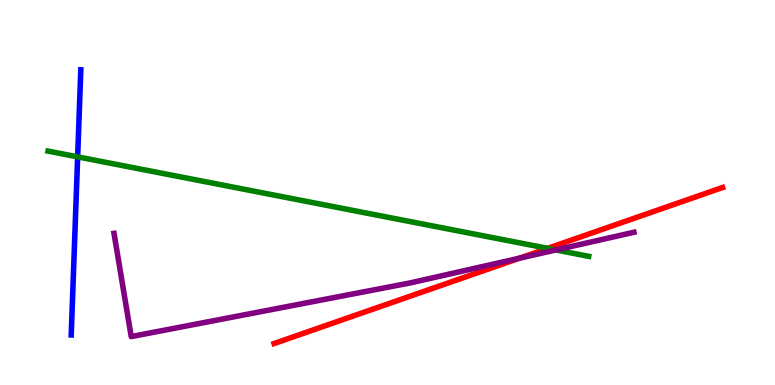[{'lines': ['blue', 'red'], 'intersections': []}, {'lines': ['green', 'red'], 'intersections': [{'x': 7.07, 'y': 3.55}]}, {'lines': ['purple', 'red'], 'intersections': [{'x': 6.7, 'y': 3.29}]}, {'lines': ['blue', 'green'], 'intersections': [{'x': 1.0, 'y': 5.93}]}, {'lines': ['blue', 'purple'], 'intersections': []}, {'lines': ['green', 'purple'], 'intersections': [{'x': 7.17, 'y': 3.51}]}]